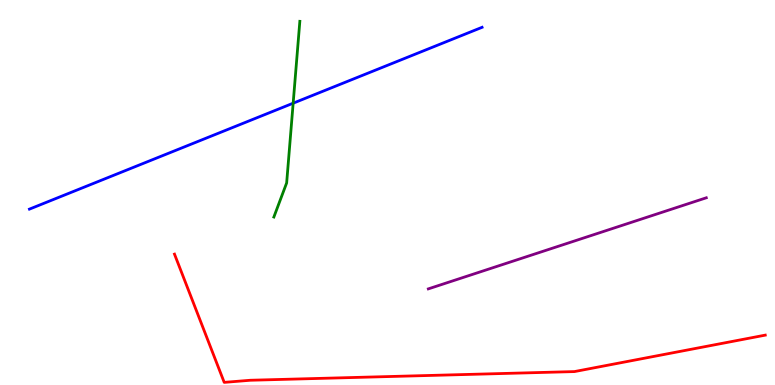[{'lines': ['blue', 'red'], 'intersections': []}, {'lines': ['green', 'red'], 'intersections': []}, {'lines': ['purple', 'red'], 'intersections': []}, {'lines': ['blue', 'green'], 'intersections': [{'x': 3.78, 'y': 7.32}]}, {'lines': ['blue', 'purple'], 'intersections': []}, {'lines': ['green', 'purple'], 'intersections': []}]